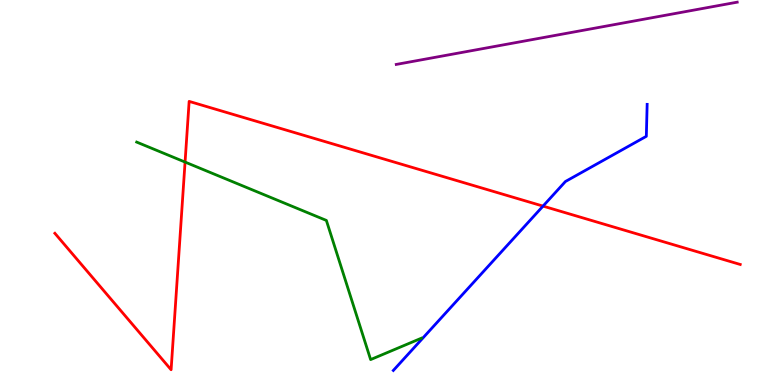[{'lines': ['blue', 'red'], 'intersections': [{'x': 7.01, 'y': 4.65}]}, {'lines': ['green', 'red'], 'intersections': [{'x': 2.39, 'y': 5.79}]}, {'lines': ['purple', 'red'], 'intersections': []}, {'lines': ['blue', 'green'], 'intersections': []}, {'lines': ['blue', 'purple'], 'intersections': []}, {'lines': ['green', 'purple'], 'intersections': []}]